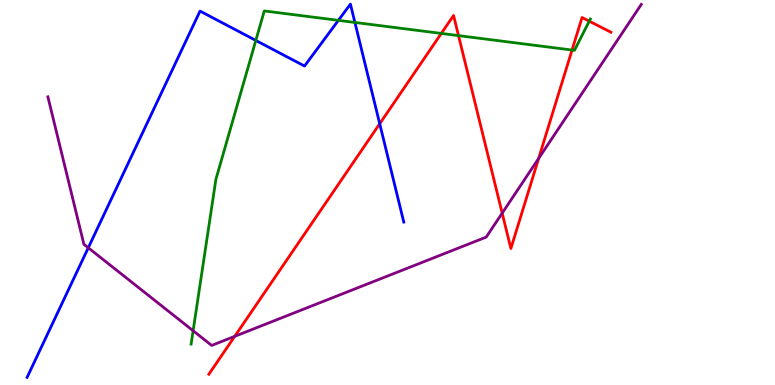[{'lines': ['blue', 'red'], 'intersections': [{'x': 4.9, 'y': 6.79}]}, {'lines': ['green', 'red'], 'intersections': [{'x': 5.69, 'y': 9.13}, {'x': 5.92, 'y': 9.07}, {'x': 7.38, 'y': 8.7}, {'x': 7.6, 'y': 9.45}]}, {'lines': ['purple', 'red'], 'intersections': [{'x': 3.03, 'y': 1.26}, {'x': 6.48, 'y': 4.46}, {'x': 6.95, 'y': 5.88}]}, {'lines': ['blue', 'green'], 'intersections': [{'x': 3.3, 'y': 8.95}, {'x': 4.37, 'y': 9.47}, {'x': 4.58, 'y': 9.42}]}, {'lines': ['blue', 'purple'], 'intersections': [{'x': 1.14, 'y': 3.56}]}, {'lines': ['green', 'purple'], 'intersections': [{'x': 2.49, 'y': 1.41}]}]